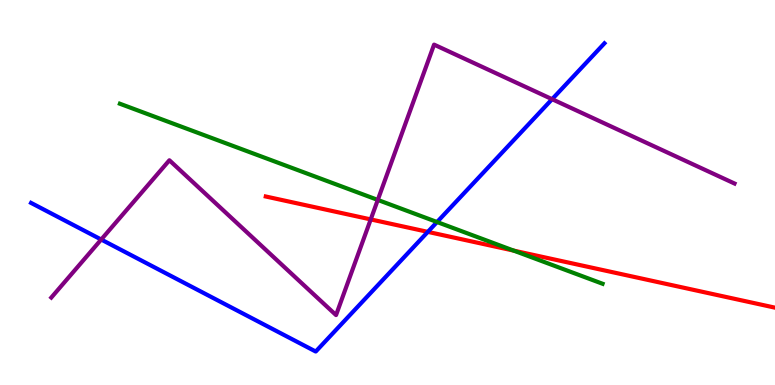[{'lines': ['blue', 'red'], 'intersections': [{'x': 5.52, 'y': 3.98}]}, {'lines': ['green', 'red'], 'intersections': [{'x': 6.63, 'y': 3.49}]}, {'lines': ['purple', 'red'], 'intersections': [{'x': 4.78, 'y': 4.3}]}, {'lines': ['blue', 'green'], 'intersections': [{'x': 5.64, 'y': 4.23}]}, {'lines': ['blue', 'purple'], 'intersections': [{'x': 1.31, 'y': 3.78}, {'x': 7.12, 'y': 7.42}]}, {'lines': ['green', 'purple'], 'intersections': [{'x': 4.87, 'y': 4.81}]}]